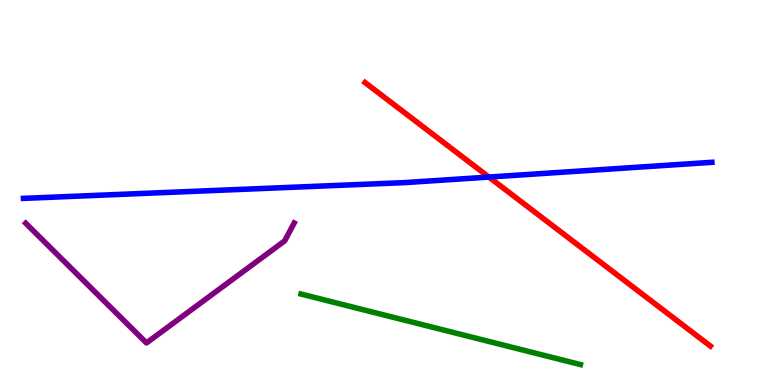[{'lines': ['blue', 'red'], 'intersections': [{'x': 6.31, 'y': 5.4}]}, {'lines': ['green', 'red'], 'intersections': []}, {'lines': ['purple', 'red'], 'intersections': []}, {'lines': ['blue', 'green'], 'intersections': []}, {'lines': ['blue', 'purple'], 'intersections': []}, {'lines': ['green', 'purple'], 'intersections': []}]